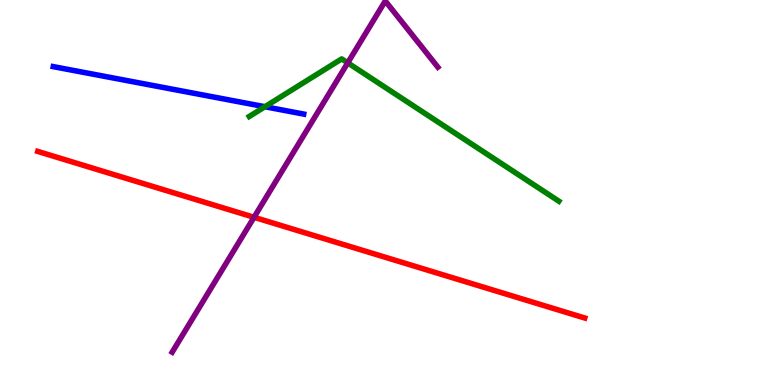[{'lines': ['blue', 'red'], 'intersections': []}, {'lines': ['green', 'red'], 'intersections': []}, {'lines': ['purple', 'red'], 'intersections': [{'x': 3.28, 'y': 4.36}]}, {'lines': ['blue', 'green'], 'intersections': [{'x': 3.42, 'y': 7.23}]}, {'lines': ['blue', 'purple'], 'intersections': []}, {'lines': ['green', 'purple'], 'intersections': [{'x': 4.49, 'y': 8.37}]}]